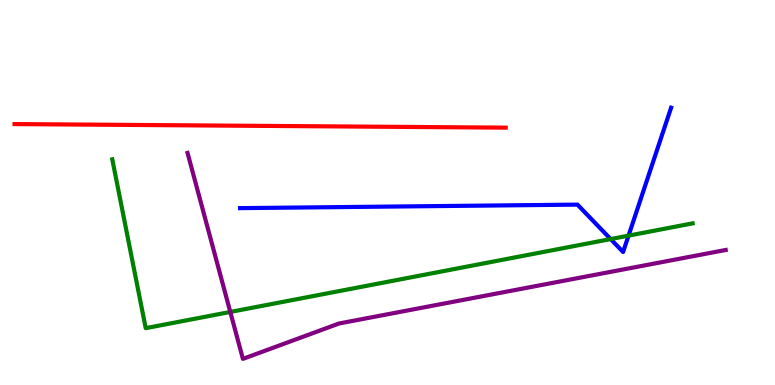[{'lines': ['blue', 'red'], 'intersections': []}, {'lines': ['green', 'red'], 'intersections': []}, {'lines': ['purple', 'red'], 'intersections': []}, {'lines': ['blue', 'green'], 'intersections': [{'x': 7.88, 'y': 3.79}, {'x': 8.11, 'y': 3.88}]}, {'lines': ['blue', 'purple'], 'intersections': []}, {'lines': ['green', 'purple'], 'intersections': [{'x': 2.97, 'y': 1.9}]}]